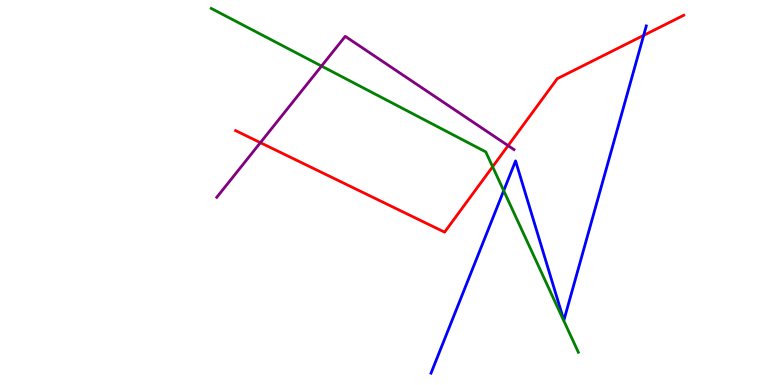[{'lines': ['blue', 'red'], 'intersections': [{'x': 8.31, 'y': 9.08}]}, {'lines': ['green', 'red'], 'intersections': [{'x': 6.36, 'y': 5.67}]}, {'lines': ['purple', 'red'], 'intersections': [{'x': 3.36, 'y': 6.29}, {'x': 6.56, 'y': 6.22}]}, {'lines': ['blue', 'green'], 'intersections': [{'x': 6.5, 'y': 5.05}]}, {'lines': ['blue', 'purple'], 'intersections': []}, {'lines': ['green', 'purple'], 'intersections': [{'x': 4.15, 'y': 8.28}]}]